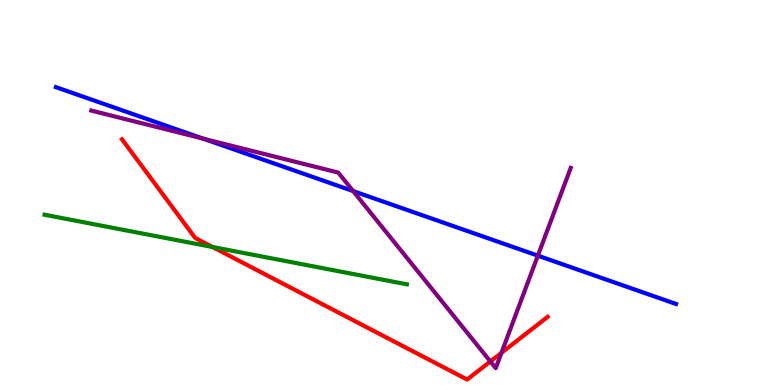[{'lines': ['blue', 'red'], 'intersections': []}, {'lines': ['green', 'red'], 'intersections': [{'x': 2.74, 'y': 3.58}]}, {'lines': ['purple', 'red'], 'intersections': [{'x': 6.33, 'y': 0.611}, {'x': 6.47, 'y': 0.836}]}, {'lines': ['blue', 'green'], 'intersections': []}, {'lines': ['blue', 'purple'], 'intersections': [{'x': 2.62, 'y': 6.4}, {'x': 4.56, 'y': 5.04}, {'x': 6.94, 'y': 3.36}]}, {'lines': ['green', 'purple'], 'intersections': []}]